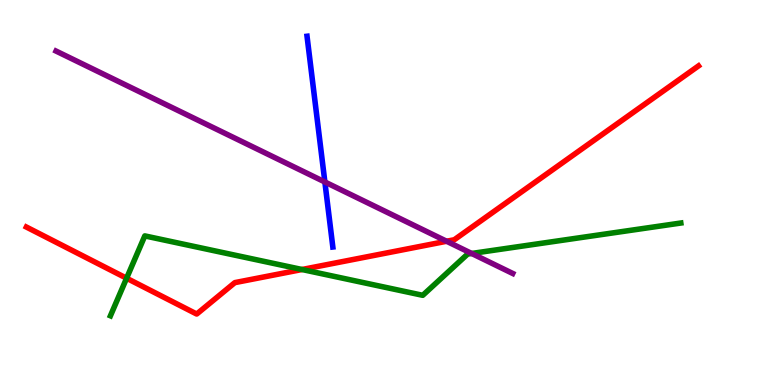[{'lines': ['blue', 'red'], 'intersections': []}, {'lines': ['green', 'red'], 'intersections': [{'x': 1.63, 'y': 2.77}, {'x': 3.9, 'y': 3.0}]}, {'lines': ['purple', 'red'], 'intersections': [{'x': 5.76, 'y': 3.73}]}, {'lines': ['blue', 'green'], 'intersections': []}, {'lines': ['blue', 'purple'], 'intersections': [{'x': 4.19, 'y': 5.27}]}, {'lines': ['green', 'purple'], 'intersections': [{'x': 6.09, 'y': 3.42}]}]